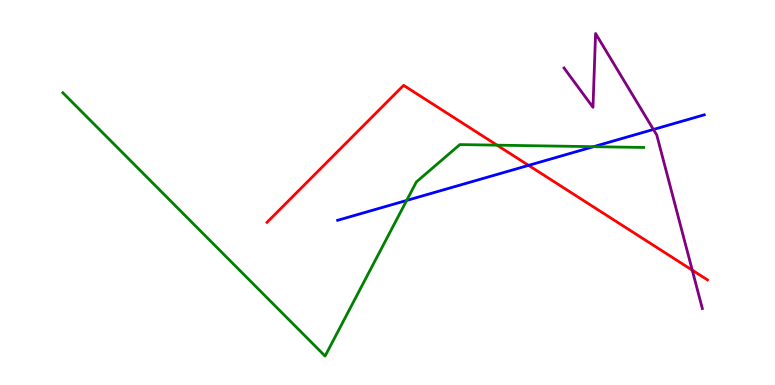[{'lines': ['blue', 'red'], 'intersections': [{'x': 6.82, 'y': 5.7}]}, {'lines': ['green', 'red'], 'intersections': [{'x': 6.41, 'y': 6.23}]}, {'lines': ['purple', 'red'], 'intersections': [{'x': 8.93, 'y': 2.98}]}, {'lines': ['blue', 'green'], 'intersections': [{'x': 5.25, 'y': 4.79}, {'x': 7.66, 'y': 6.19}]}, {'lines': ['blue', 'purple'], 'intersections': [{'x': 8.43, 'y': 6.64}]}, {'lines': ['green', 'purple'], 'intersections': []}]